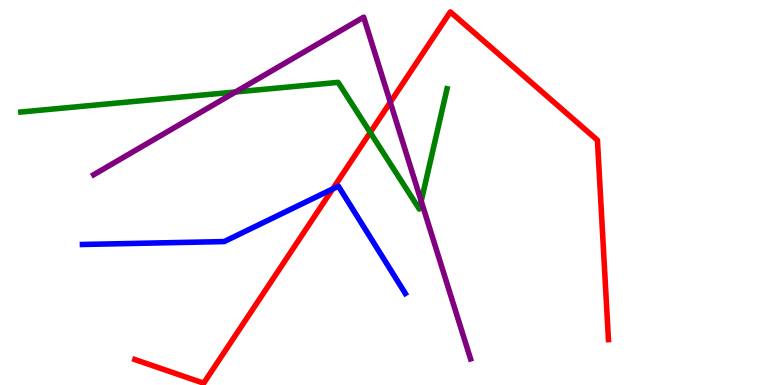[{'lines': ['blue', 'red'], 'intersections': [{'x': 4.29, 'y': 5.09}]}, {'lines': ['green', 'red'], 'intersections': [{'x': 4.78, 'y': 6.56}]}, {'lines': ['purple', 'red'], 'intersections': [{'x': 5.04, 'y': 7.34}]}, {'lines': ['blue', 'green'], 'intersections': []}, {'lines': ['blue', 'purple'], 'intersections': []}, {'lines': ['green', 'purple'], 'intersections': [{'x': 3.04, 'y': 7.61}, {'x': 5.44, 'y': 4.78}]}]